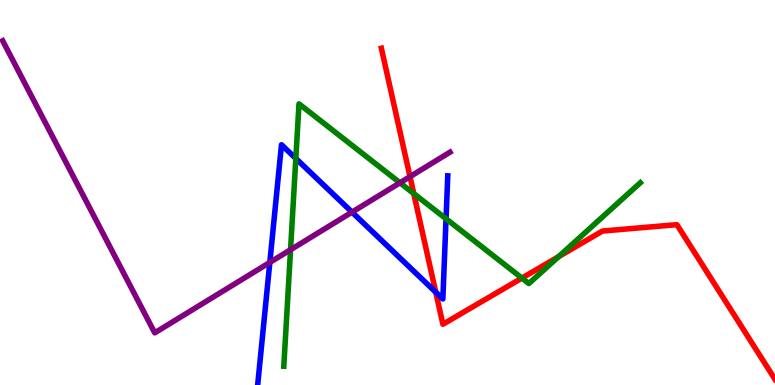[{'lines': ['blue', 'red'], 'intersections': [{'x': 5.62, 'y': 2.41}]}, {'lines': ['green', 'red'], 'intersections': [{'x': 5.34, 'y': 4.97}, {'x': 6.73, 'y': 2.78}, {'x': 7.21, 'y': 3.33}]}, {'lines': ['purple', 'red'], 'intersections': [{'x': 5.29, 'y': 5.41}]}, {'lines': ['blue', 'green'], 'intersections': [{'x': 3.82, 'y': 5.88}, {'x': 5.76, 'y': 4.32}]}, {'lines': ['blue', 'purple'], 'intersections': [{'x': 3.48, 'y': 3.18}, {'x': 4.54, 'y': 4.49}]}, {'lines': ['green', 'purple'], 'intersections': [{'x': 3.75, 'y': 3.51}, {'x': 5.16, 'y': 5.25}]}]